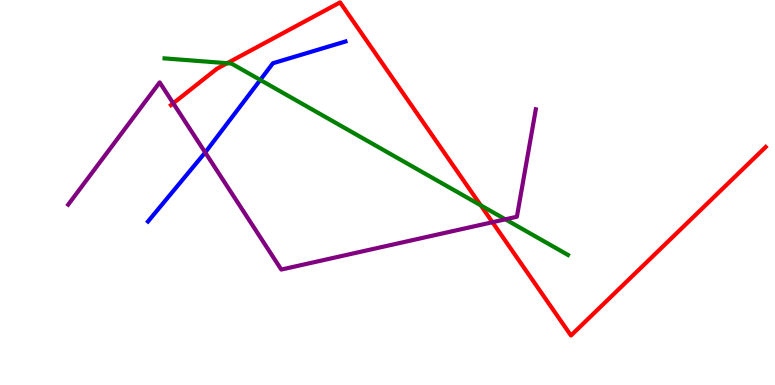[{'lines': ['blue', 'red'], 'intersections': []}, {'lines': ['green', 'red'], 'intersections': [{'x': 2.93, 'y': 8.36}, {'x': 6.2, 'y': 4.67}]}, {'lines': ['purple', 'red'], 'intersections': [{'x': 2.24, 'y': 7.32}, {'x': 6.35, 'y': 4.23}]}, {'lines': ['blue', 'green'], 'intersections': [{'x': 3.36, 'y': 7.92}]}, {'lines': ['blue', 'purple'], 'intersections': [{'x': 2.65, 'y': 6.04}]}, {'lines': ['green', 'purple'], 'intersections': [{'x': 6.52, 'y': 4.3}]}]